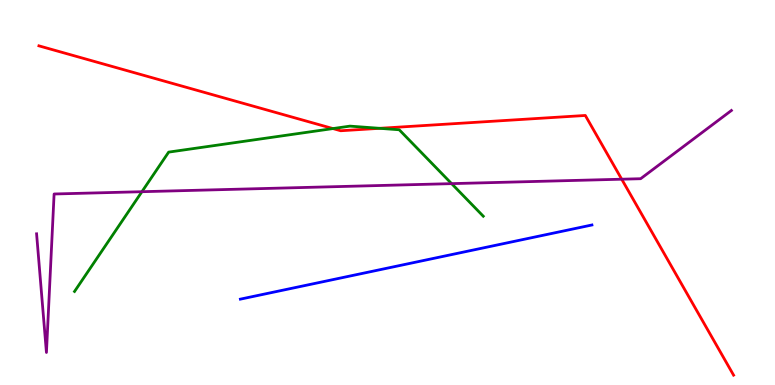[{'lines': ['blue', 'red'], 'intersections': []}, {'lines': ['green', 'red'], 'intersections': [{'x': 4.3, 'y': 6.66}, {'x': 4.9, 'y': 6.67}]}, {'lines': ['purple', 'red'], 'intersections': [{'x': 8.02, 'y': 5.35}]}, {'lines': ['blue', 'green'], 'intersections': []}, {'lines': ['blue', 'purple'], 'intersections': []}, {'lines': ['green', 'purple'], 'intersections': [{'x': 1.83, 'y': 5.02}, {'x': 5.83, 'y': 5.23}]}]